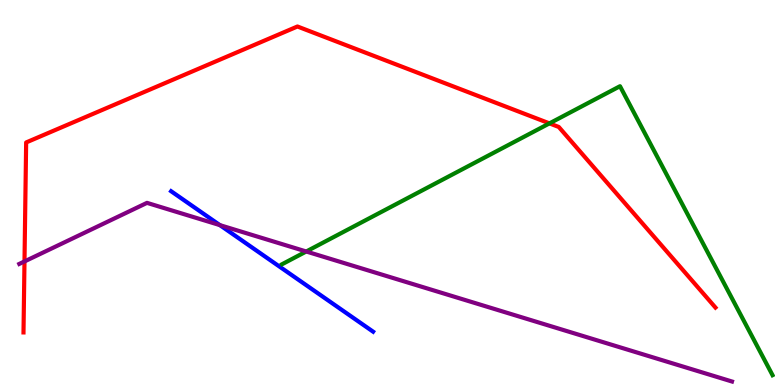[{'lines': ['blue', 'red'], 'intersections': []}, {'lines': ['green', 'red'], 'intersections': [{'x': 7.09, 'y': 6.8}]}, {'lines': ['purple', 'red'], 'intersections': [{'x': 0.316, 'y': 3.21}]}, {'lines': ['blue', 'green'], 'intersections': []}, {'lines': ['blue', 'purple'], 'intersections': [{'x': 2.84, 'y': 4.15}]}, {'lines': ['green', 'purple'], 'intersections': [{'x': 3.95, 'y': 3.47}]}]